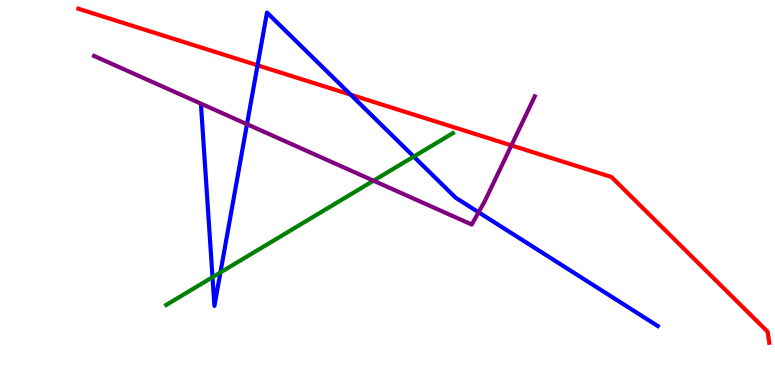[{'lines': ['blue', 'red'], 'intersections': [{'x': 3.32, 'y': 8.3}, {'x': 4.52, 'y': 7.54}]}, {'lines': ['green', 'red'], 'intersections': []}, {'lines': ['purple', 'red'], 'intersections': [{'x': 6.6, 'y': 6.22}]}, {'lines': ['blue', 'green'], 'intersections': [{'x': 2.74, 'y': 2.8}, {'x': 2.84, 'y': 2.92}, {'x': 5.34, 'y': 5.93}]}, {'lines': ['blue', 'purple'], 'intersections': [{'x': 3.19, 'y': 6.77}, {'x': 6.18, 'y': 4.49}]}, {'lines': ['green', 'purple'], 'intersections': [{'x': 4.82, 'y': 5.31}]}]